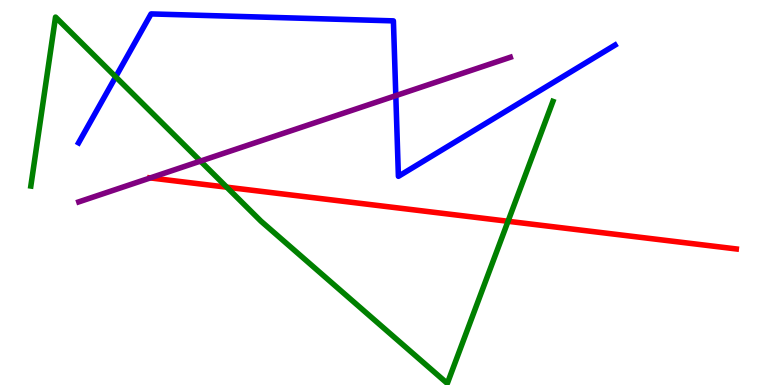[{'lines': ['blue', 'red'], 'intersections': []}, {'lines': ['green', 'red'], 'intersections': [{'x': 2.93, 'y': 5.14}, {'x': 6.56, 'y': 4.25}]}, {'lines': ['purple', 'red'], 'intersections': [{'x': 1.94, 'y': 5.38}]}, {'lines': ['blue', 'green'], 'intersections': [{'x': 1.49, 'y': 8.0}]}, {'lines': ['blue', 'purple'], 'intersections': [{'x': 5.11, 'y': 7.52}]}, {'lines': ['green', 'purple'], 'intersections': [{'x': 2.59, 'y': 5.82}]}]